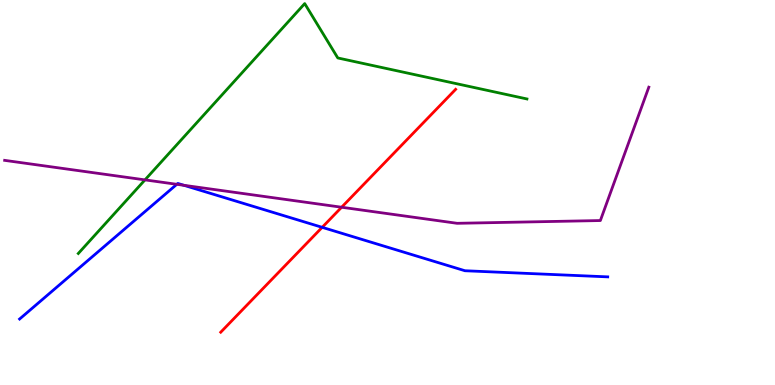[{'lines': ['blue', 'red'], 'intersections': [{'x': 4.16, 'y': 4.1}]}, {'lines': ['green', 'red'], 'intersections': []}, {'lines': ['purple', 'red'], 'intersections': [{'x': 4.41, 'y': 4.62}]}, {'lines': ['blue', 'green'], 'intersections': []}, {'lines': ['blue', 'purple'], 'intersections': [{'x': 2.28, 'y': 5.21}, {'x': 2.37, 'y': 5.19}]}, {'lines': ['green', 'purple'], 'intersections': [{'x': 1.87, 'y': 5.33}]}]